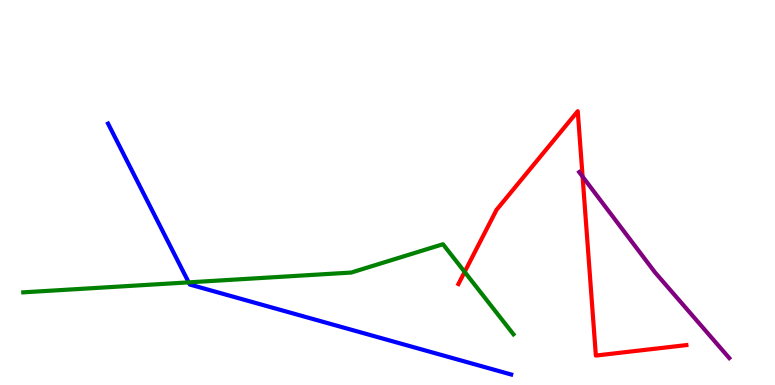[{'lines': ['blue', 'red'], 'intersections': []}, {'lines': ['green', 'red'], 'intersections': [{'x': 6.0, 'y': 2.94}]}, {'lines': ['purple', 'red'], 'intersections': [{'x': 7.52, 'y': 5.41}]}, {'lines': ['blue', 'green'], 'intersections': [{'x': 2.43, 'y': 2.67}]}, {'lines': ['blue', 'purple'], 'intersections': []}, {'lines': ['green', 'purple'], 'intersections': []}]